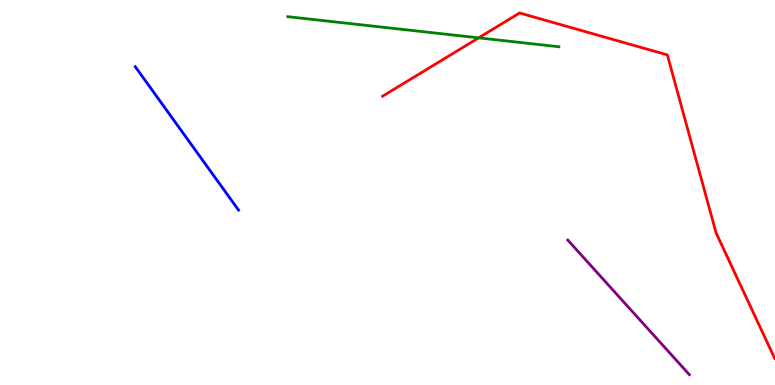[{'lines': ['blue', 'red'], 'intersections': []}, {'lines': ['green', 'red'], 'intersections': [{'x': 6.18, 'y': 9.02}]}, {'lines': ['purple', 'red'], 'intersections': []}, {'lines': ['blue', 'green'], 'intersections': []}, {'lines': ['blue', 'purple'], 'intersections': []}, {'lines': ['green', 'purple'], 'intersections': []}]